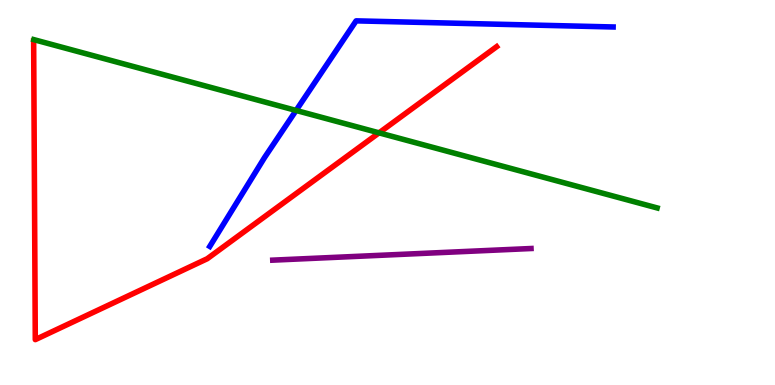[{'lines': ['blue', 'red'], 'intersections': []}, {'lines': ['green', 'red'], 'intersections': [{'x': 4.89, 'y': 6.55}]}, {'lines': ['purple', 'red'], 'intersections': []}, {'lines': ['blue', 'green'], 'intersections': [{'x': 3.82, 'y': 7.13}]}, {'lines': ['blue', 'purple'], 'intersections': []}, {'lines': ['green', 'purple'], 'intersections': []}]